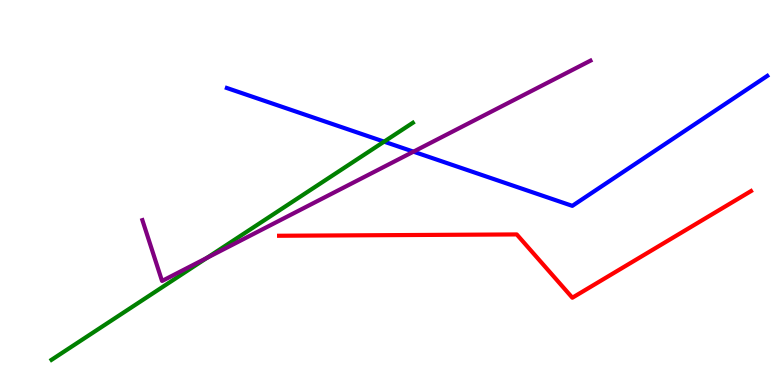[{'lines': ['blue', 'red'], 'intersections': []}, {'lines': ['green', 'red'], 'intersections': []}, {'lines': ['purple', 'red'], 'intersections': []}, {'lines': ['blue', 'green'], 'intersections': [{'x': 4.96, 'y': 6.32}]}, {'lines': ['blue', 'purple'], 'intersections': [{'x': 5.34, 'y': 6.06}]}, {'lines': ['green', 'purple'], 'intersections': [{'x': 2.67, 'y': 3.3}]}]